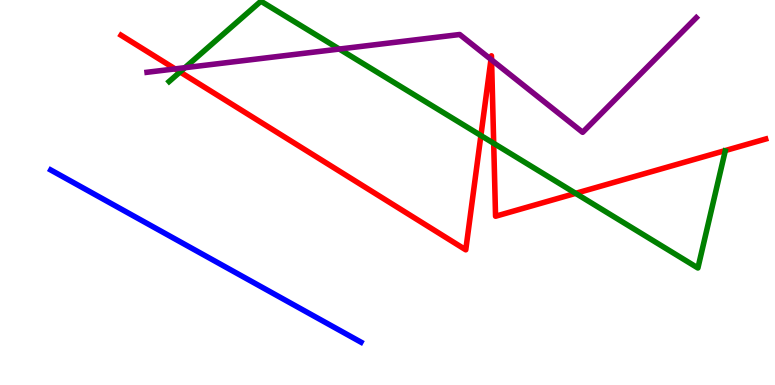[{'lines': ['blue', 'red'], 'intersections': []}, {'lines': ['green', 'red'], 'intersections': [{'x': 2.32, 'y': 8.13}, {'x': 6.21, 'y': 6.48}, {'x': 6.37, 'y': 6.28}, {'x': 7.43, 'y': 4.98}]}, {'lines': ['purple', 'red'], 'intersections': [{'x': 2.26, 'y': 8.21}, {'x': 6.34, 'y': 8.46}, {'x': 6.34, 'y': 8.45}]}, {'lines': ['blue', 'green'], 'intersections': []}, {'lines': ['blue', 'purple'], 'intersections': []}, {'lines': ['green', 'purple'], 'intersections': [{'x': 2.39, 'y': 8.24}, {'x': 4.38, 'y': 8.73}]}]